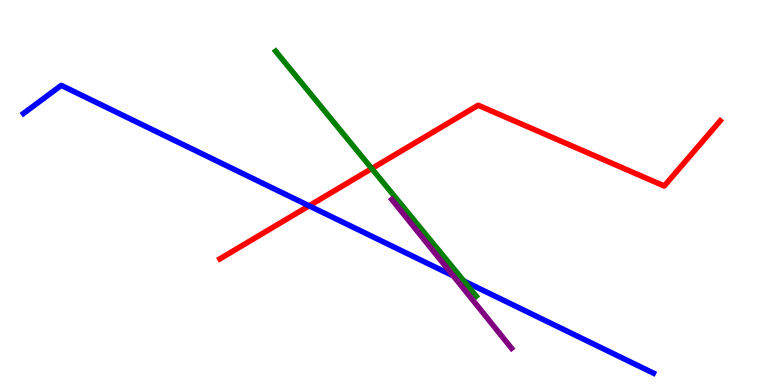[{'lines': ['blue', 'red'], 'intersections': [{'x': 3.99, 'y': 4.65}]}, {'lines': ['green', 'red'], 'intersections': [{'x': 4.8, 'y': 5.62}]}, {'lines': ['purple', 'red'], 'intersections': []}, {'lines': ['blue', 'green'], 'intersections': [{'x': 5.99, 'y': 2.7}]}, {'lines': ['blue', 'purple'], 'intersections': [{'x': 5.85, 'y': 2.83}]}, {'lines': ['green', 'purple'], 'intersections': []}]